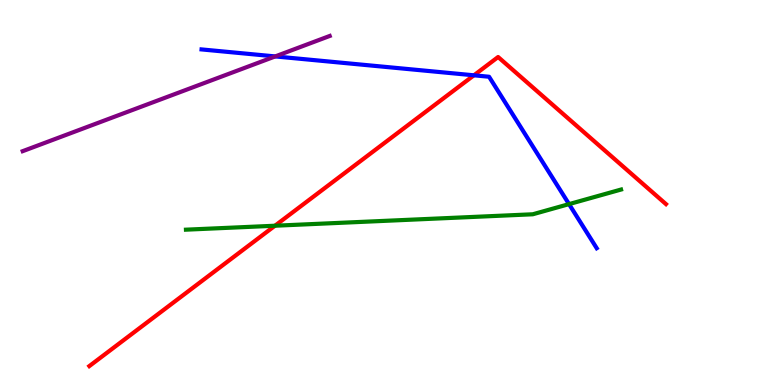[{'lines': ['blue', 'red'], 'intersections': [{'x': 6.11, 'y': 8.04}]}, {'lines': ['green', 'red'], 'intersections': [{'x': 3.55, 'y': 4.14}]}, {'lines': ['purple', 'red'], 'intersections': []}, {'lines': ['blue', 'green'], 'intersections': [{'x': 7.34, 'y': 4.7}]}, {'lines': ['blue', 'purple'], 'intersections': [{'x': 3.55, 'y': 8.53}]}, {'lines': ['green', 'purple'], 'intersections': []}]